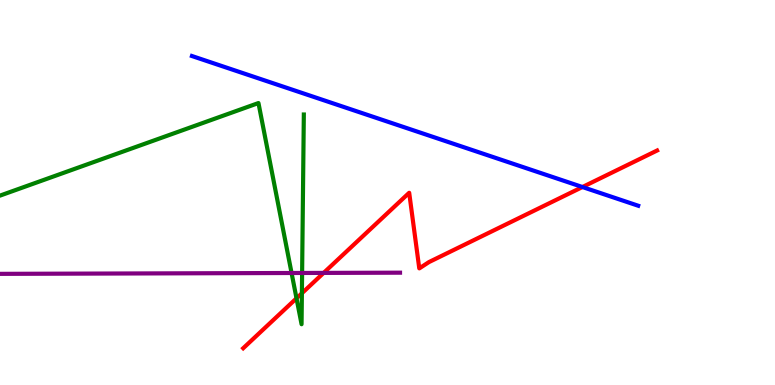[{'lines': ['blue', 'red'], 'intersections': [{'x': 7.52, 'y': 5.14}]}, {'lines': ['green', 'red'], 'intersections': [{'x': 3.83, 'y': 2.25}, {'x': 3.9, 'y': 2.38}]}, {'lines': ['purple', 'red'], 'intersections': [{'x': 4.18, 'y': 2.91}]}, {'lines': ['blue', 'green'], 'intersections': []}, {'lines': ['blue', 'purple'], 'intersections': []}, {'lines': ['green', 'purple'], 'intersections': [{'x': 3.76, 'y': 2.91}, {'x': 3.9, 'y': 2.91}]}]